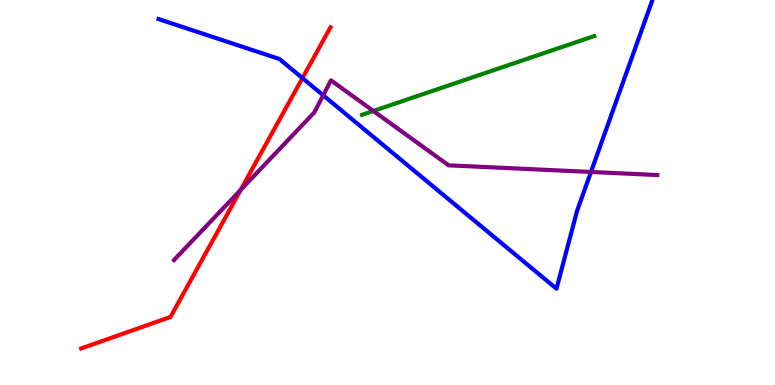[{'lines': ['blue', 'red'], 'intersections': [{'x': 3.9, 'y': 7.97}]}, {'lines': ['green', 'red'], 'intersections': []}, {'lines': ['purple', 'red'], 'intersections': [{'x': 3.11, 'y': 5.07}]}, {'lines': ['blue', 'green'], 'intersections': []}, {'lines': ['blue', 'purple'], 'intersections': [{'x': 4.17, 'y': 7.52}, {'x': 7.63, 'y': 5.53}]}, {'lines': ['green', 'purple'], 'intersections': [{'x': 4.82, 'y': 7.12}]}]